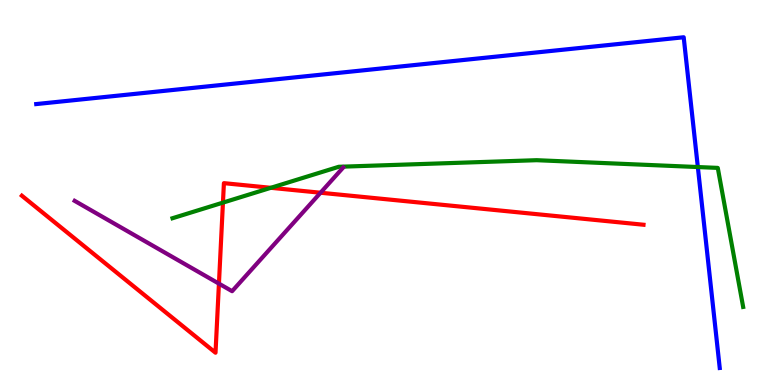[{'lines': ['blue', 'red'], 'intersections': []}, {'lines': ['green', 'red'], 'intersections': [{'x': 2.88, 'y': 4.74}, {'x': 3.49, 'y': 5.12}]}, {'lines': ['purple', 'red'], 'intersections': [{'x': 2.82, 'y': 2.63}, {'x': 4.14, 'y': 4.99}]}, {'lines': ['blue', 'green'], 'intersections': [{'x': 9.0, 'y': 5.66}]}, {'lines': ['blue', 'purple'], 'intersections': []}, {'lines': ['green', 'purple'], 'intersections': []}]